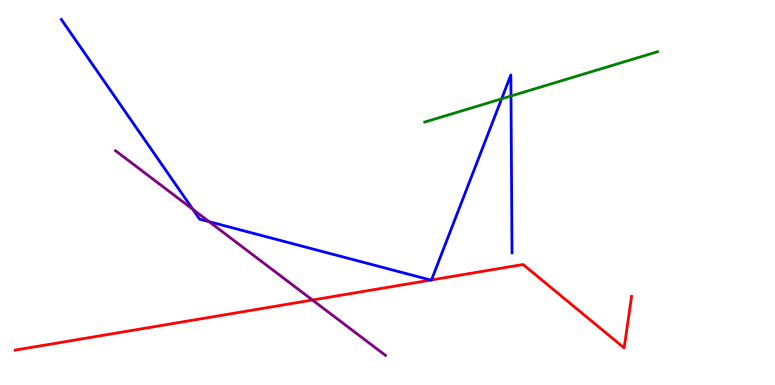[{'lines': ['blue', 'red'], 'intersections': [{'x': 5.56, 'y': 2.73}, {'x': 5.57, 'y': 2.73}]}, {'lines': ['green', 'red'], 'intersections': []}, {'lines': ['purple', 'red'], 'intersections': [{'x': 4.03, 'y': 2.21}]}, {'lines': ['blue', 'green'], 'intersections': [{'x': 6.47, 'y': 7.43}, {'x': 6.59, 'y': 7.51}]}, {'lines': ['blue', 'purple'], 'intersections': [{'x': 2.49, 'y': 4.56}, {'x': 2.7, 'y': 4.24}]}, {'lines': ['green', 'purple'], 'intersections': []}]